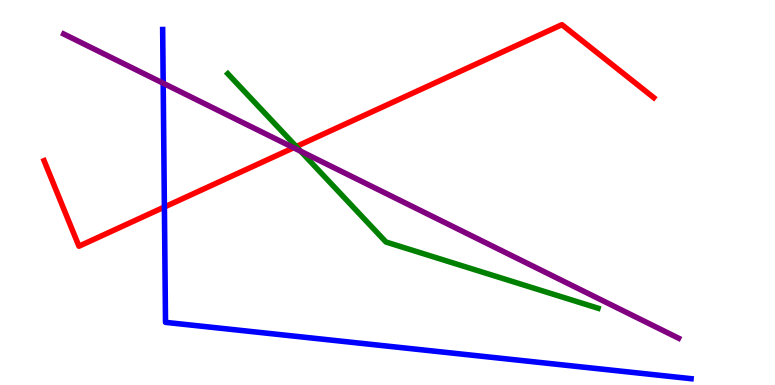[{'lines': ['blue', 'red'], 'intersections': [{'x': 2.12, 'y': 4.62}]}, {'lines': ['green', 'red'], 'intersections': [{'x': 3.82, 'y': 6.19}]}, {'lines': ['purple', 'red'], 'intersections': [{'x': 3.79, 'y': 6.16}]}, {'lines': ['blue', 'green'], 'intersections': []}, {'lines': ['blue', 'purple'], 'intersections': [{'x': 2.11, 'y': 7.84}]}, {'lines': ['green', 'purple'], 'intersections': [{'x': 3.88, 'y': 6.07}]}]